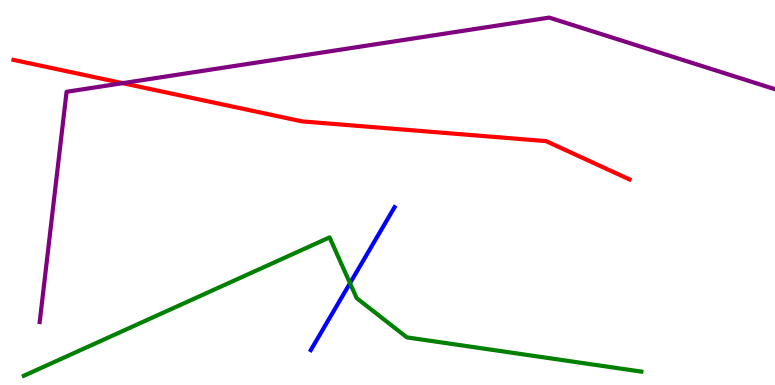[{'lines': ['blue', 'red'], 'intersections': []}, {'lines': ['green', 'red'], 'intersections': []}, {'lines': ['purple', 'red'], 'intersections': [{'x': 1.58, 'y': 7.84}]}, {'lines': ['blue', 'green'], 'intersections': [{'x': 4.52, 'y': 2.64}]}, {'lines': ['blue', 'purple'], 'intersections': []}, {'lines': ['green', 'purple'], 'intersections': []}]